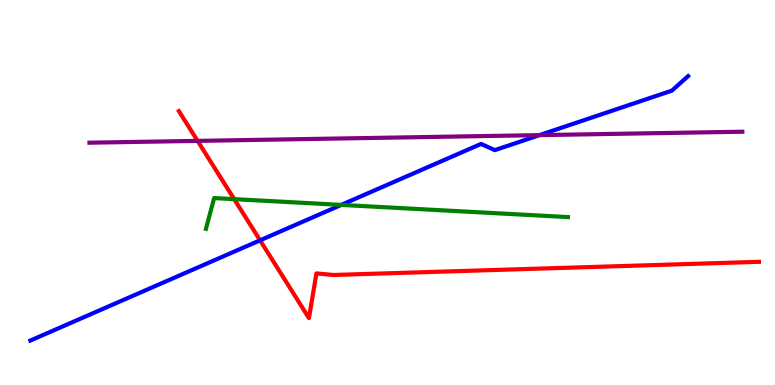[{'lines': ['blue', 'red'], 'intersections': [{'x': 3.36, 'y': 3.76}]}, {'lines': ['green', 'red'], 'intersections': [{'x': 3.02, 'y': 4.83}]}, {'lines': ['purple', 'red'], 'intersections': [{'x': 2.55, 'y': 6.34}]}, {'lines': ['blue', 'green'], 'intersections': [{'x': 4.4, 'y': 4.68}]}, {'lines': ['blue', 'purple'], 'intersections': [{'x': 6.96, 'y': 6.49}]}, {'lines': ['green', 'purple'], 'intersections': []}]